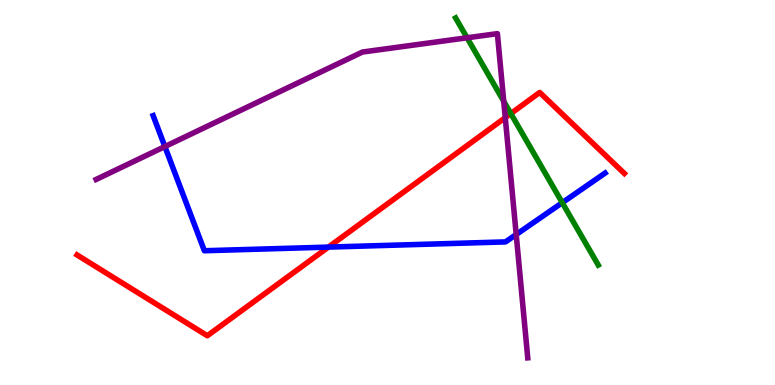[{'lines': ['blue', 'red'], 'intersections': [{'x': 4.24, 'y': 3.58}]}, {'lines': ['green', 'red'], 'intersections': [{'x': 6.59, 'y': 7.05}]}, {'lines': ['purple', 'red'], 'intersections': [{'x': 6.52, 'y': 6.94}]}, {'lines': ['blue', 'green'], 'intersections': [{'x': 7.25, 'y': 4.74}]}, {'lines': ['blue', 'purple'], 'intersections': [{'x': 2.13, 'y': 6.19}, {'x': 6.66, 'y': 3.91}]}, {'lines': ['green', 'purple'], 'intersections': [{'x': 6.03, 'y': 9.02}, {'x': 6.5, 'y': 7.37}]}]